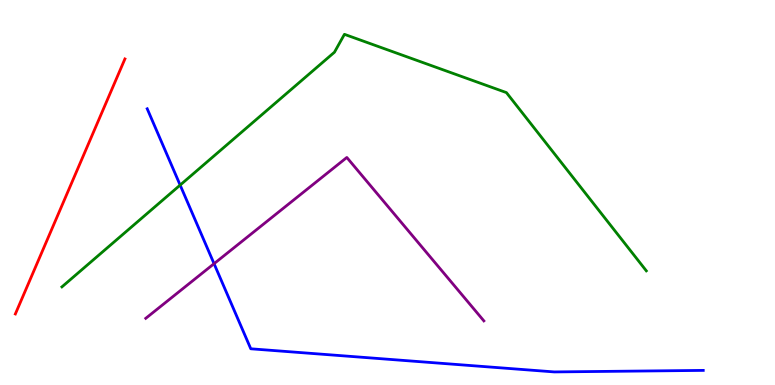[{'lines': ['blue', 'red'], 'intersections': []}, {'lines': ['green', 'red'], 'intersections': []}, {'lines': ['purple', 'red'], 'intersections': []}, {'lines': ['blue', 'green'], 'intersections': [{'x': 2.32, 'y': 5.19}]}, {'lines': ['blue', 'purple'], 'intersections': [{'x': 2.76, 'y': 3.15}]}, {'lines': ['green', 'purple'], 'intersections': []}]